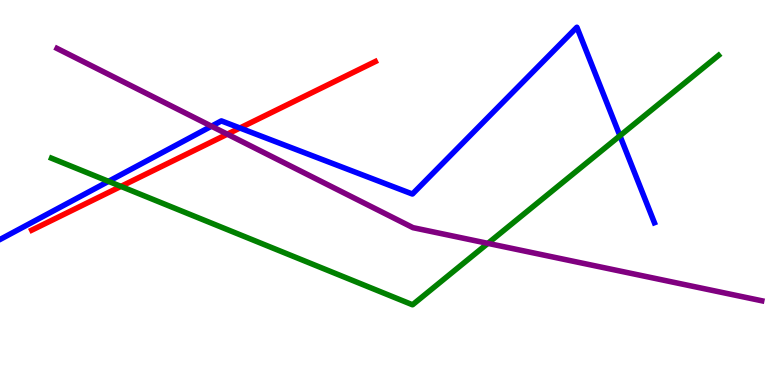[{'lines': ['blue', 'red'], 'intersections': [{'x': 3.1, 'y': 6.68}]}, {'lines': ['green', 'red'], 'intersections': [{'x': 1.56, 'y': 5.16}]}, {'lines': ['purple', 'red'], 'intersections': [{'x': 2.93, 'y': 6.51}]}, {'lines': ['blue', 'green'], 'intersections': [{'x': 1.4, 'y': 5.29}, {'x': 8.0, 'y': 6.47}]}, {'lines': ['blue', 'purple'], 'intersections': [{'x': 2.73, 'y': 6.72}]}, {'lines': ['green', 'purple'], 'intersections': [{'x': 6.3, 'y': 3.68}]}]